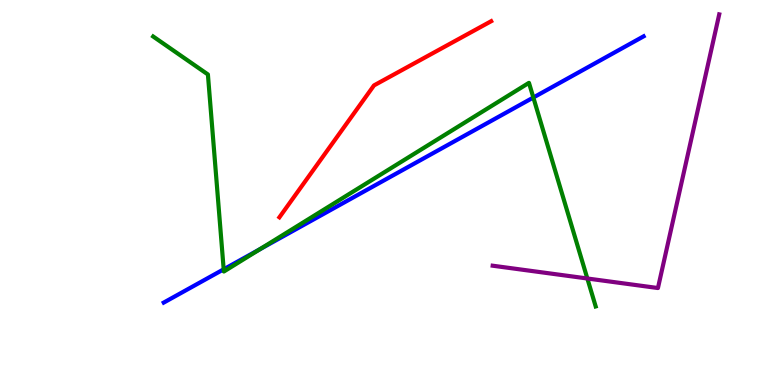[{'lines': ['blue', 'red'], 'intersections': []}, {'lines': ['green', 'red'], 'intersections': []}, {'lines': ['purple', 'red'], 'intersections': []}, {'lines': ['blue', 'green'], 'intersections': [{'x': 2.89, 'y': 3.0}, {'x': 3.35, 'y': 3.53}, {'x': 6.88, 'y': 7.47}]}, {'lines': ['blue', 'purple'], 'intersections': []}, {'lines': ['green', 'purple'], 'intersections': [{'x': 7.58, 'y': 2.77}]}]